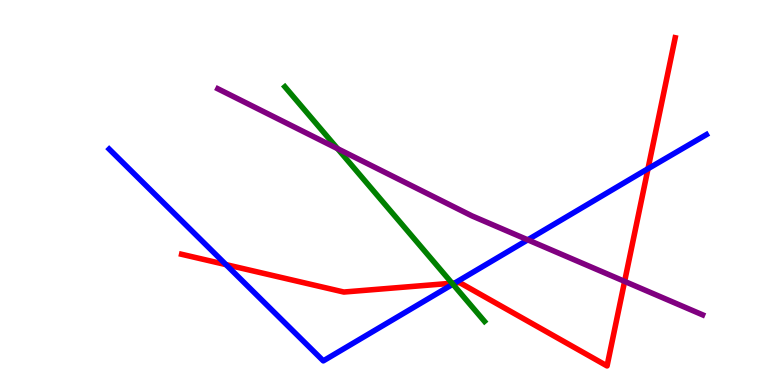[{'lines': ['blue', 'red'], 'intersections': [{'x': 2.92, 'y': 3.13}, {'x': 5.87, 'y': 2.65}, {'x': 8.36, 'y': 5.62}]}, {'lines': ['green', 'red'], 'intersections': [{'x': 5.83, 'y': 2.64}]}, {'lines': ['purple', 'red'], 'intersections': [{'x': 8.06, 'y': 2.69}]}, {'lines': ['blue', 'green'], 'intersections': [{'x': 5.84, 'y': 2.62}]}, {'lines': ['blue', 'purple'], 'intersections': [{'x': 6.81, 'y': 3.77}]}, {'lines': ['green', 'purple'], 'intersections': [{'x': 4.36, 'y': 6.14}]}]